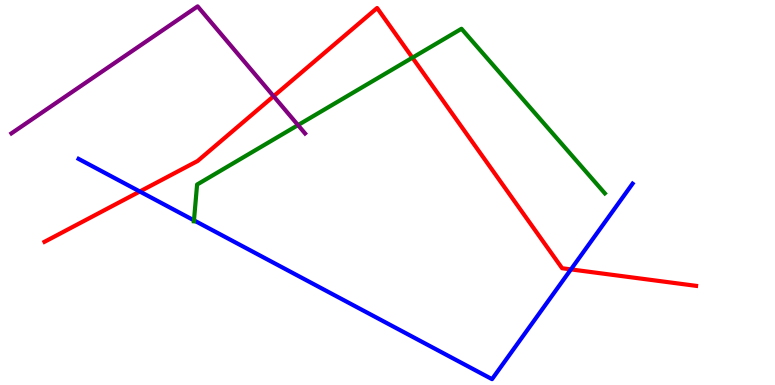[{'lines': ['blue', 'red'], 'intersections': [{'x': 1.8, 'y': 5.03}, {'x': 7.37, 'y': 3.0}]}, {'lines': ['green', 'red'], 'intersections': [{'x': 5.32, 'y': 8.5}]}, {'lines': ['purple', 'red'], 'intersections': [{'x': 3.53, 'y': 7.5}]}, {'lines': ['blue', 'green'], 'intersections': [{'x': 2.5, 'y': 4.28}]}, {'lines': ['blue', 'purple'], 'intersections': []}, {'lines': ['green', 'purple'], 'intersections': [{'x': 3.85, 'y': 6.75}]}]